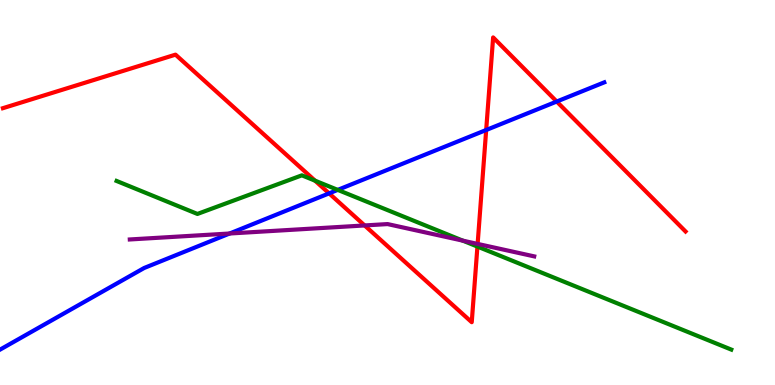[{'lines': ['blue', 'red'], 'intersections': [{'x': 4.25, 'y': 4.98}, {'x': 6.27, 'y': 6.62}, {'x': 7.18, 'y': 7.36}]}, {'lines': ['green', 'red'], 'intersections': [{'x': 4.07, 'y': 5.31}, {'x': 6.16, 'y': 3.6}]}, {'lines': ['purple', 'red'], 'intersections': [{'x': 4.7, 'y': 4.14}, {'x': 6.16, 'y': 3.66}]}, {'lines': ['blue', 'green'], 'intersections': [{'x': 4.36, 'y': 5.07}]}, {'lines': ['blue', 'purple'], 'intersections': [{'x': 2.96, 'y': 3.93}]}, {'lines': ['green', 'purple'], 'intersections': [{'x': 5.97, 'y': 3.75}]}]